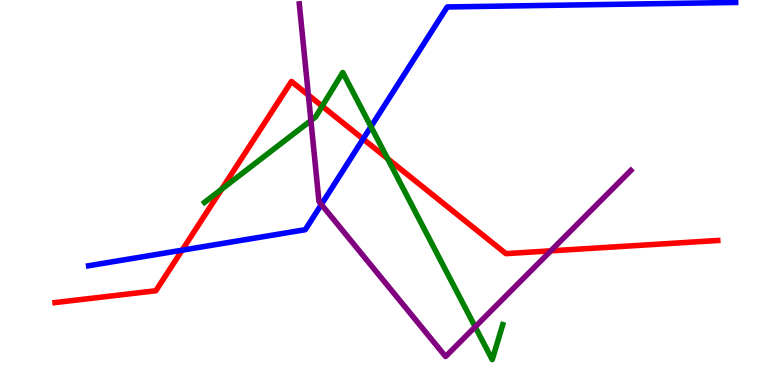[{'lines': ['blue', 'red'], 'intersections': [{'x': 2.35, 'y': 3.5}, {'x': 4.69, 'y': 6.39}]}, {'lines': ['green', 'red'], 'intersections': [{'x': 2.86, 'y': 5.09}, {'x': 4.16, 'y': 7.24}, {'x': 5.0, 'y': 5.88}]}, {'lines': ['purple', 'red'], 'intersections': [{'x': 3.98, 'y': 7.53}, {'x': 7.11, 'y': 3.48}]}, {'lines': ['blue', 'green'], 'intersections': [{'x': 4.79, 'y': 6.71}]}, {'lines': ['blue', 'purple'], 'intersections': [{'x': 4.15, 'y': 4.69}]}, {'lines': ['green', 'purple'], 'intersections': [{'x': 4.01, 'y': 6.87}, {'x': 6.13, 'y': 1.51}]}]